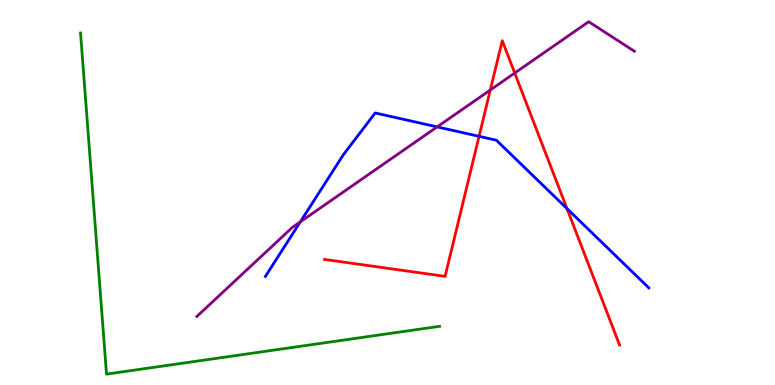[{'lines': ['blue', 'red'], 'intersections': [{'x': 6.18, 'y': 6.46}, {'x': 7.32, 'y': 4.58}]}, {'lines': ['green', 'red'], 'intersections': []}, {'lines': ['purple', 'red'], 'intersections': [{'x': 6.33, 'y': 7.66}, {'x': 6.64, 'y': 8.1}]}, {'lines': ['blue', 'green'], 'intersections': []}, {'lines': ['blue', 'purple'], 'intersections': [{'x': 3.88, 'y': 4.24}, {'x': 5.64, 'y': 6.7}]}, {'lines': ['green', 'purple'], 'intersections': []}]